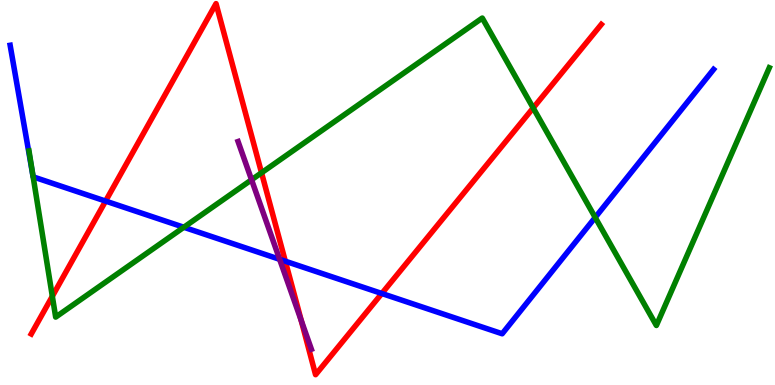[{'lines': ['blue', 'red'], 'intersections': [{'x': 1.36, 'y': 4.78}, {'x': 3.68, 'y': 3.22}, {'x': 4.93, 'y': 2.38}]}, {'lines': ['green', 'red'], 'intersections': [{'x': 0.675, 'y': 2.3}, {'x': 3.37, 'y': 5.51}, {'x': 6.88, 'y': 7.2}]}, {'lines': ['purple', 'red'], 'intersections': [{'x': 3.89, 'y': 1.68}]}, {'lines': ['blue', 'green'], 'intersections': [{'x': 0.428, 'y': 5.41}, {'x': 2.37, 'y': 4.1}, {'x': 7.68, 'y': 4.35}]}, {'lines': ['blue', 'purple'], 'intersections': [{'x': 3.61, 'y': 3.26}]}, {'lines': ['green', 'purple'], 'intersections': [{'x': 3.25, 'y': 5.33}]}]